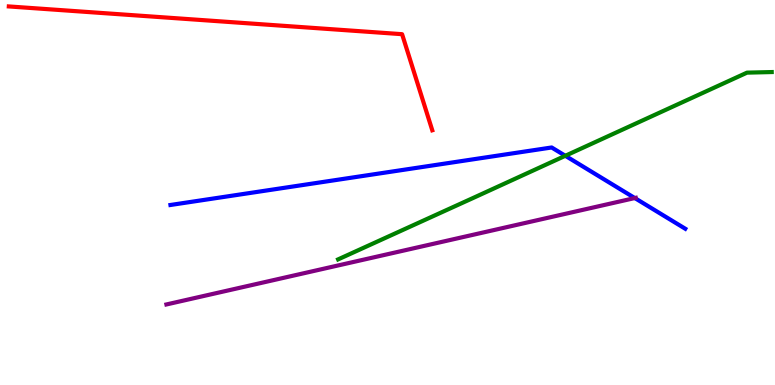[{'lines': ['blue', 'red'], 'intersections': []}, {'lines': ['green', 'red'], 'intersections': []}, {'lines': ['purple', 'red'], 'intersections': []}, {'lines': ['blue', 'green'], 'intersections': [{'x': 7.29, 'y': 5.95}]}, {'lines': ['blue', 'purple'], 'intersections': [{'x': 8.19, 'y': 4.86}]}, {'lines': ['green', 'purple'], 'intersections': []}]